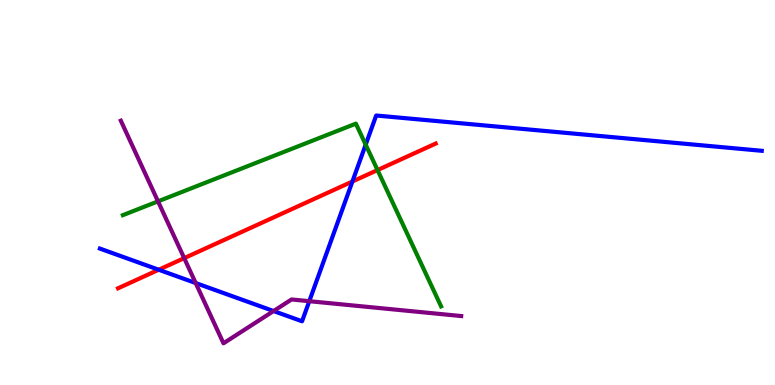[{'lines': ['blue', 'red'], 'intersections': [{'x': 2.05, 'y': 2.99}, {'x': 4.55, 'y': 5.29}]}, {'lines': ['green', 'red'], 'intersections': [{'x': 4.87, 'y': 5.58}]}, {'lines': ['purple', 'red'], 'intersections': [{'x': 2.38, 'y': 3.3}]}, {'lines': ['blue', 'green'], 'intersections': [{'x': 4.72, 'y': 6.24}]}, {'lines': ['blue', 'purple'], 'intersections': [{'x': 2.52, 'y': 2.65}, {'x': 3.53, 'y': 1.92}, {'x': 3.99, 'y': 2.18}]}, {'lines': ['green', 'purple'], 'intersections': [{'x': 2.04, 'y': 4.77}]}]